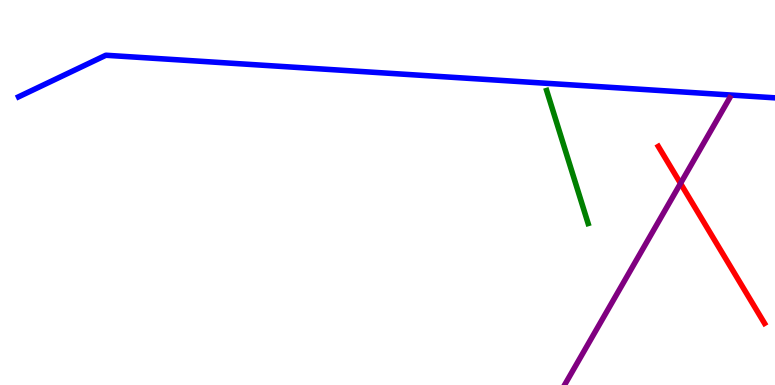[{'lines': ['blue', 'red'], 'intersections': []}, {'lines': ['green', 'red'], 'intersections': []}, {'lines': ['purple', 'red'], 'intersections': [{'x': 8.78, 'y': 5.24}]}, {'lines': ['blue', 'green'], 'intersections': []}, {'lines': ['blue', 'purple'], 'intersections': []}, {'lines': ['green', 'purple'], 'intersections': []}]